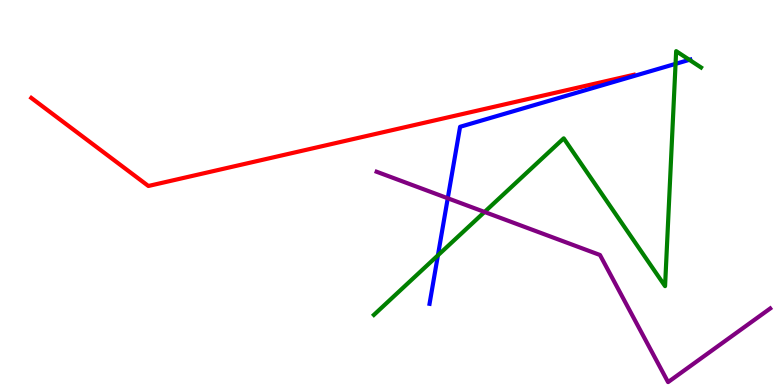[{'lines': ['blue', 'red'], 'intersections': []}, {'lines': ['green', 'red'], 'intersections': []}, {'lines': ['purple', 'red'], 'intersections': []}, {'lines': ['blue', 'green'], 'intersections': [{'x': 5.65, 'y': 3.37}, {'x': 8.72, 'y': 8.34}, {'x': 8.9, 'y': 8.45}]}, {'lines': ['blue', 'purple'], 'intersections': [{'x': 5.78, 'y': 4.85}]}, {'lines': ['green', 'purple'], 'intersections': [{'x': 6.25, 'y': 4.49}]}]